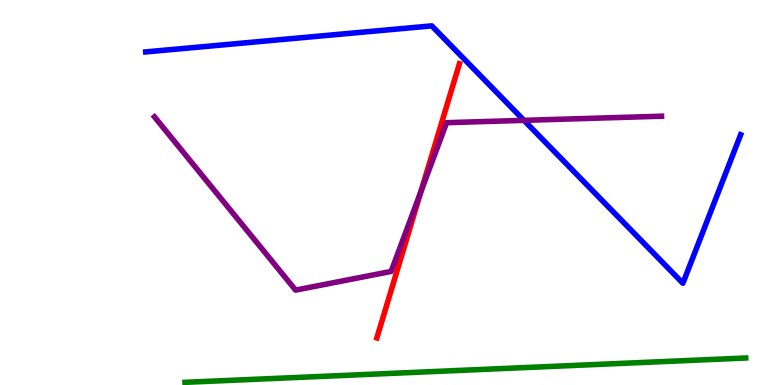[{'lines': ['blue', 'red'], 'intersections': []}, {'lines': ['green', 'red'], 'intersections': []}, {'lines': ['purple', 'red'], 'intersections': [{'x': 5.43, 'y': 5.03}]}, {'lines': ['blue', 'green'], 'intersections': []}, {'lines': ['blue', 'purple'], 'intersections': [{'x': 6.76, 'y': 6.87}]}, {'lines': ['green', 'purple'], 'intersections': []}]